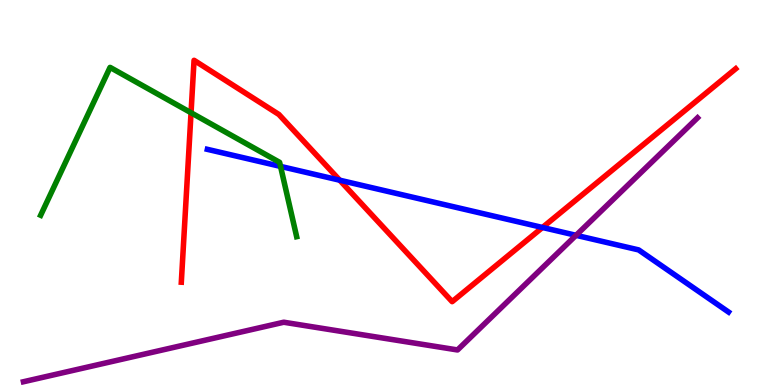[{'lines': ['blue', 'red'], 'intersections': [{'x': 4.38, 'y': 5.32}, {'x': 7.0, 'y': 4.09}]}, {'lines': ['green', 'red'], 'intersections': [{'x': 2.47, 'y': 7.07}]}, {'lines': ['purple', 'red'], 'intersections': []}, {'lines': ['blue', 'green'], 'intersections': [{'x': 3.62, 'y': 5.68}]}, {'lines': ['blue', 'purple'], 'intersections': [{'x': 7.43, 'y': 3.89}]}, {'lines': ['green', 'purple'], 'intersections': []}]